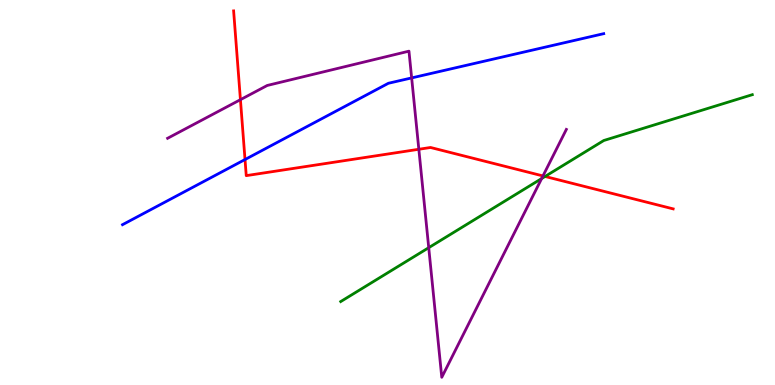[{'lines': ['blue', 'red'], 'intersections': [{'x': 3.16, 'y': 5.86}]}, {'lines': ['green', 'red'], 'intersections': [{'x': 7.03, 'y': 5.42}]}, {'lines': ['purple', 'red'], 'intersections': [{'x': 3.1, 'y': 7.41}, {'x': 5.4, 'y': 6.12}, {'x': 7.01, 'y': 5.43}]}, {'lines': ['blue', 'green'], 'intersections': []}, {'lines': ['blue', 'purple'], 'intersections': [{'x': 5.31, 'y': 7.98}]}, {'lines': ['green', 'purple'], 'intersections': [{'x': 5.53, 'y': 3.57}, {'x': 6.99, 'y': 5.36}]}]